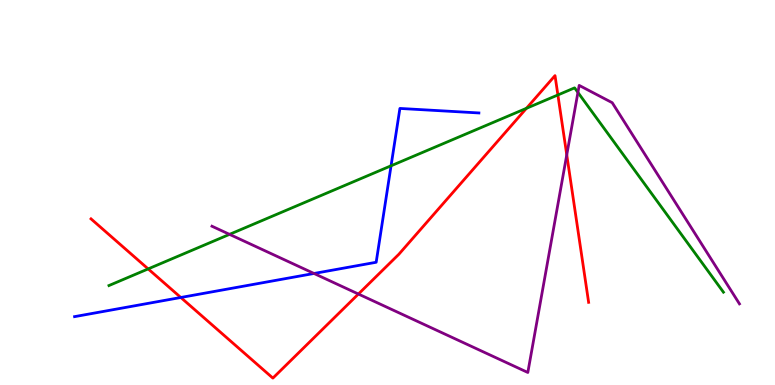[{'lines': ['blue', 'red'], 'intersections': [{'x': 2.33, 'y': 2.27}]}, {'lines': ['green', 'red'], 'intersections': [{'x': 1.91, 'y': 3.02}, {'x': 6.79, 'y': 7.19}, {'x': 7.2, 'y': 7.53}]}, {'lines': ['purple', 'red'], 'intersections': [{'x': 4.62, 'y': 2.36}, {'x': 7.31, 'y': 5.98}]}, {'lines': ['blue', 'green'], 'intersections': [{'x': 5.05, 'y': 5.69}]}, {'lines': ['blue', 'purple'], 'intersections': [{'x': 4.05, 'y': 2.9}]}, {'lines': ['green', 'purple'], 'intersections': [{'x': 2.96, 'y': 3.91}, {'x': 7.46, 'y': 7.6}]}]